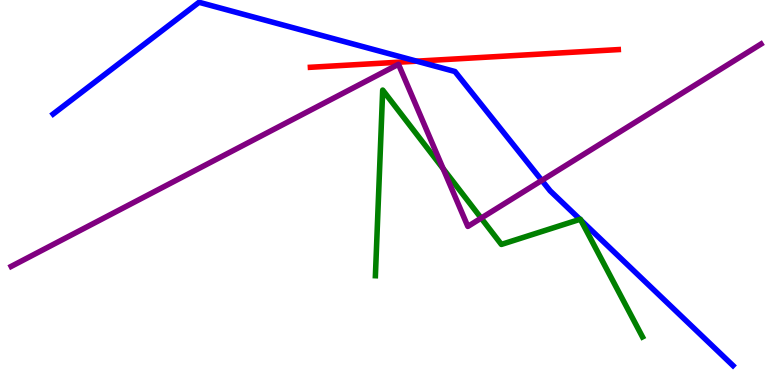[{'lines': ['blue', 'red'], 'intersections': [{'x': 5.38, 'y': 8.41}]}, {'lines': ['green', 'red'], 'intersections': []}, {'lines': ['purple', 'red'], 'intersections': []}, {'lines': ['blue', 'green'], 'intersections': [{'x': 7.48, 'y': 4.3}, {'x': 7.49, 'y': 4.28}]}, {'lines': ['blue', 'purple'], 'intersections': [{'x': 6.99, 'y': 5.31}]}, {'lines': ['green', 'purple'], 'intersections': [{'x': 5.72, 'y': 5.62}, {'x': 6.21, 'y': 4.33}]}]